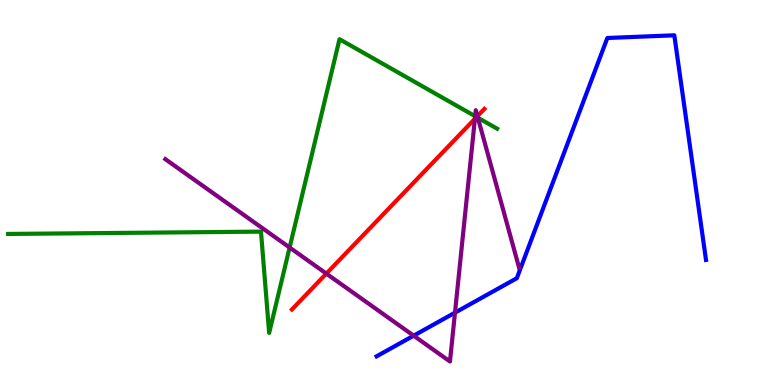[{'lines': ['blue', 'red'], 'intersections': []}, {'lines': ['green', 'red'], 'intersections': [{'x': 6.15, 'y': 6.96}]}, {'lines': ['purple', 'red'], 'intersections': [{'x': 4.21, 'y': 2.89}, {'x': 6.13, 'y': 6.91}, {'x': 6.16, 'y': 6.98}]}, {'lines': ['blue', 'green'], 'intersections': []}, {'lines': ['blue', 'purple'], 'intersections': [{'x': 5.34, 'y': 1.28}, {'x': 5.87, 'y': 1.88}]}, {'lines': ['green', 'purple'], 'intersections': [{'x': 3.74, 'y': 3.57}, {'x': 6.13, 'y': 6.98}, {'x': 6.17, 'y': 6.94}]}]